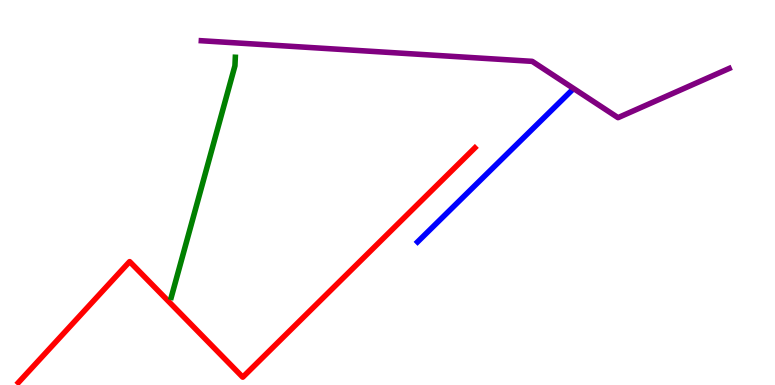[{'lines': ['blue', 'red'], 'intersections': []}, {'lines': ['green', 'red'], 'intersections': []}, {'lines': ['purple', 'red'], 'intersections': []}, {'lines': ['blue', 'green'], 'intersections': []}, {'lines': ['blue', 'purple'], 'intersections': []}, {'lines': ['green', 'purple'], 'intersections': []}]